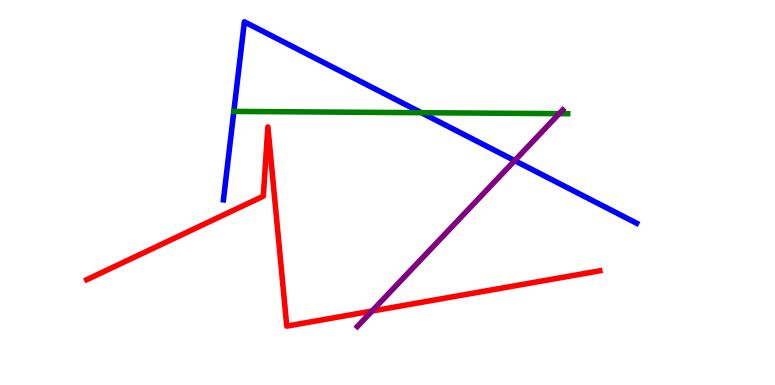[{'lines': ['blue', 'red'], 'intersections': []}, {'lines': ['green', 'red'], 'intersections': []}, {'lines': ['purple', 'red'], 'intersections': [{'x': 4.8, 'y': 1.92}]}, {'lines': ['blue', 'green'], 'intersections': [{'x': 3.02, 'y': 7.11}, {'x': 5.44, 'y': 7.07}]}, {'lines': ['blue', 'purple'], 'intersections': [{'x': 6.64, 'y': 5.83}]}, {'lines': ['green', 'purple'], 'intersections': [{'x': 7.22, 'y': 7.05}]}]